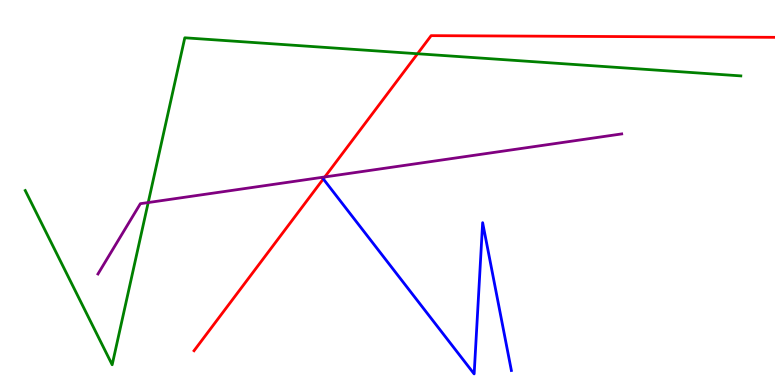[{'lines': ['blue', 'red'], 'intersections': [{'x': 4.17, 'y': 5.35}]}, {'lines': ['green', 'red'], 'intersections': [{'x': 5.39, 'y': 8.6}]}, {'lines': ['purple', 'red'], 'intersections': [{'x': 4.19, 'y': 5.4}]}, {'lines': ['blue', 'green'], 'intersections': []}, {'lines': ['blue', 'purple'], 'intersections': []}, {'lines': ['green', 'purple'], 'intersections': [{'x': 1.91, 'y': 4.74}]}]